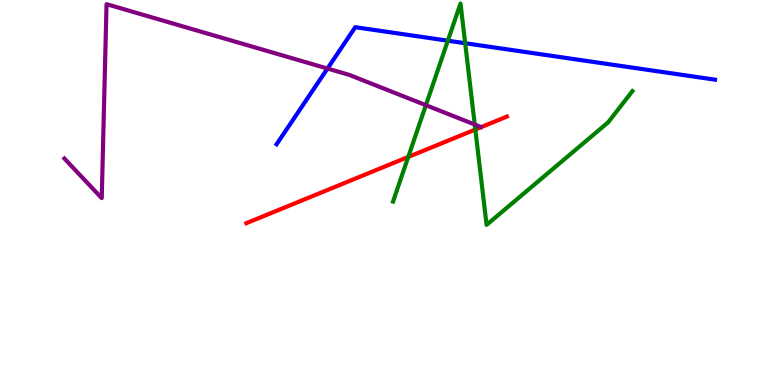[{'lines': ['blue', 'red'], 'intersections': []}, {'lines': ['green', 'red'], 'intersections': [{'x': 5.27, 'y': 5.92}, {'x': 6.13, 'y': 6.64}]}, {'lines': ['purple', 'red'], 'intersections': []}, {'lines': ['blue', 'green'], 'intersections': [{'x': 5.78, 'y': 8.94}, {'x': 6.0, 'y': 8.88}]}, {'lines': ['blue', 'purple'], 'intersections': [{'x': 4.23, 'y': 8.22}]}, {'lines': ['green', 'purple'], 'intersections': [{'x': 5.5, 'y': 7.27}, {'x': 6.13, 'y': 6.77}]}]